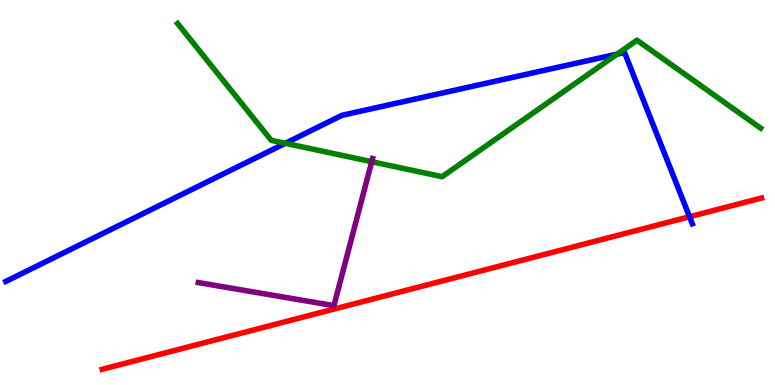[{'lines': ['blue', 'red'], 'intersections': [{'x': 8.9, 'y': 4.37}]}, {'lines': ['green', 'red'], 'intersections': []}, {'lines': ['purple', 'red'], 'intersections': []}, {'lines': ['blue', 'green'], 'intersections': [{'x': 3.68, 'y': 6.28}, {'x': 7.96, 'y': 8.59}]}, {'lines': ['blue', 'purple'], 'intersections': []}, {'lines': ['green', 'purple'], 'intersections': [{'x': 4.8, 'y': 5.8}]}]